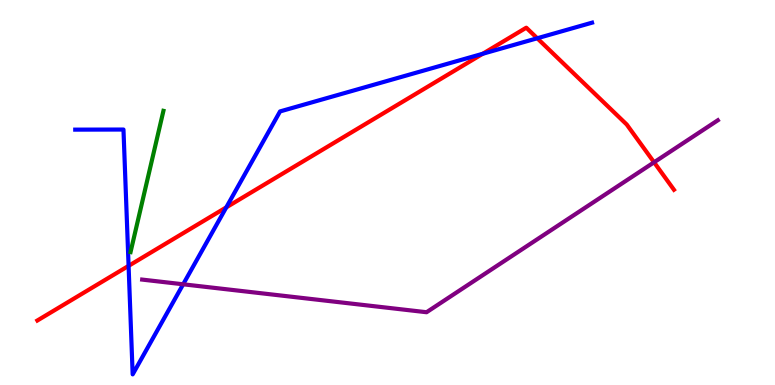[{'lines': ['blue', 'red'], 'intersections': [{'x': 1.66, 'y': 3.09}, {'x': 2.92, 'y': 4.61}, {'x': 6.23, 'y': 8.6}, {'x': 6.93, 'y': 9.01}]}, {'lines': ['green', 'red'], 'intersections': []}, {'lines': ['purple', 'red'], 'intersections': [{'x': 8.44, 'y': 5.78}]}, {'lines': ['blue', 'green'], 'intersections': []}, {'lines': ['blue', 'purple'], 'intersections': [{'x': 2.36, 'y': 2.62}]}, {'lines': ['green', 'purple'], 'intersections': []}]